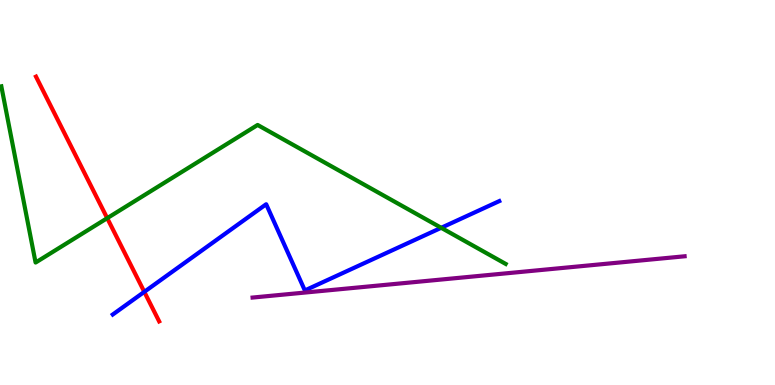[{'lines': ['blue', 'red'], 'intersections': [{'x': 1.86, 'y': 2.42}]}, {'lines': ['green', 'red'], 'intersections': [{'x': 1.38, 'y': 4.33}]}, {'lines': ['purple', 'red'], 'intersections': []}, {'lines': ['blue', 'green'], 'intersections': [{'x': 5.69, 'y': 4.08}]}, {'lines': ['blue', 'purple'], 'intersections': []}, {'lines': ['green', 'purple'], 'intersections': []}]